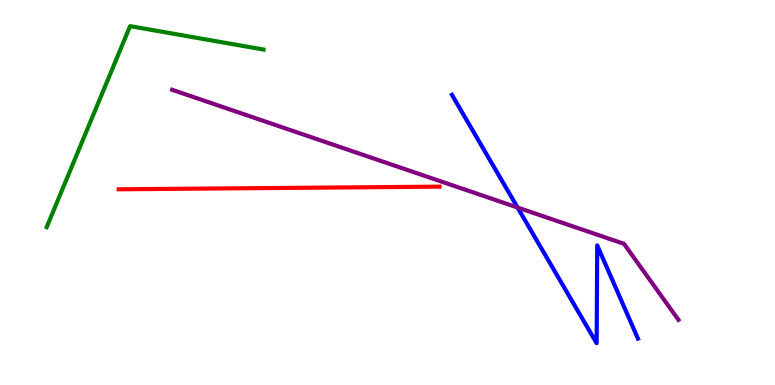[{'lines': ['blue', 'red'], 'intersections': []}, {'lines': ['green', 'red'], 'intersections': []}, {'lines': ['purple', 'red'], 'intersections': []}, {'lines': ['blue', 'green'], 'intersections': []}, {'lines': ['blue', 'purple'], 'intersections': [{'x': 6.68, 'y': 4.61}]}, {'lines': ['green', 'purple'], 'intersections': []}]